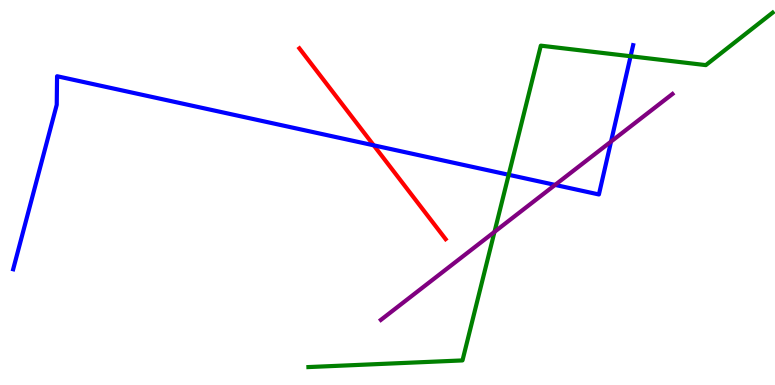[{'lines': ['blue', 'red'], 'intersections': [{'x': 4.82, 'y': 6.23}]}, {'lines': ['green', 'red'], 'intersections': []}, {'lines': ['purple', 'red'], 'intersections': []}, {'lines': ['blue', 'green'], 'intersections': [{'x': 6.56, 'y': 5.46}, {'x': 8.14, 'y': 8.54}]}, {'lines': ['blue', 'purple'], 'intersections': [{'x': 7.16, 'y': 5.2}, {'x': 7.88, 'y': 6.32}]}, {'lines': ['green', 'purple'], 'intersections': [{'x': 6.38, 'y': 3.98}]}]